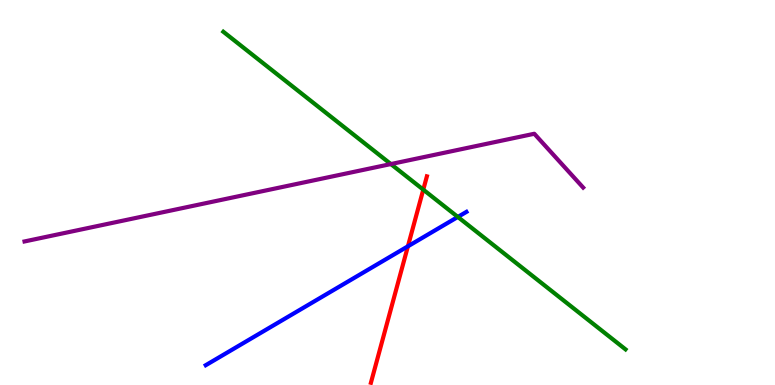[{'lines': ['blue', 'red'], 'intersections': [{'x': 5.26, 'y': 3.6}]}, {'lines': ['green', 'red'], 'intersections': [{'x': 5.46, 'y': 5.07}]}, {'lines': ['purple', 'red'], 'intersections': []}, {'lines': ['blue', 'green'], 'intersections': [{'x': 5.91, 'y': 4.37}]}, {'lines': ['blue', 'purple'], 'intersections': []}, {'lines': ['green', 'purple'], 'intersections': [{'x': 5.04, 'y': 5.74}]}]